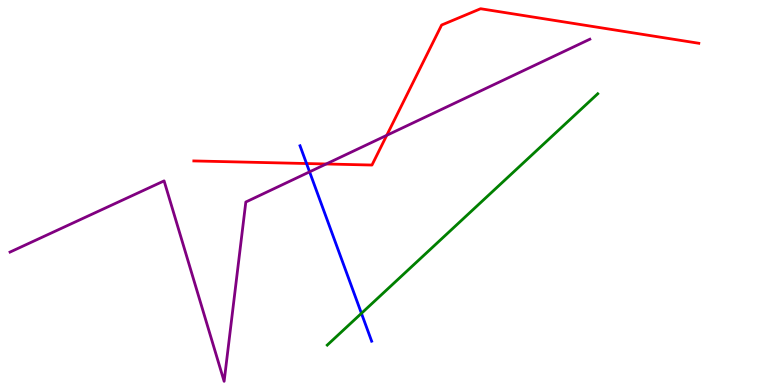[{'lines': ['blue', 'red'], 'intersections': [{'x': 3.96, 'y': 5.75}]}, {'lines': ['green', 'red'], 'intersections': []}, {'lines': ['purple', 'red'], 'intersections': [{'x': 4.21, 'y': 5.74}, {'x': 4.99, 'y': 6.49}]}, {'lines': ['blue', 'green'], 'intersections': [{'x': 4.66, 'y': 1.86}]}, {'lines': ['blue', 'purple'], 'intersections': [{'x': 3.99, 'y': 5.54}]}, {'lines': ['green', 'purple'], 'intersections': []}]